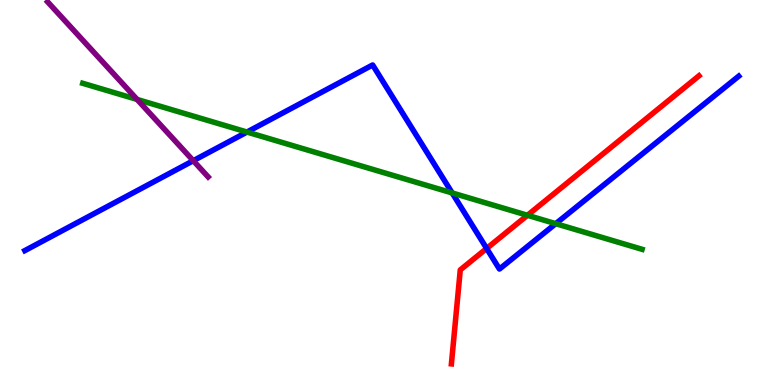[{'lines': ['blue', 'red'], 'intersections': [{'x': 6.28, 'y': 3.55}]}, {'lines': ['green', 'red'], 'intersections': [{'x': 6.81, 'y': 4.41}]}, {'lines': ['purple', 'red'], 'intersections': []}, {'lines': ['blue', 'green'], 'intersections': [{'x': 3.19, 'y': 6.57}, {'x': 5.83, 'y': 4.99}, {'x': 7.17, 'y': 4.19}]}, {'lines': ['blue', 'purple'], 'intersections': [{'x': 2.49, 'y': 5.83}]}, {'lines': ['green', 'purple'], 'intersections': [{'x': 1.77, 'y': 7.42}]}]